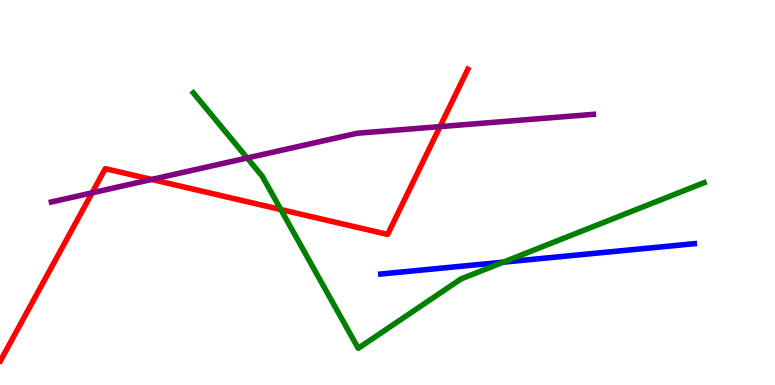[{'lines': ['blue', 'red'], 'intersections': []}, {'lines': ['green', 'red'], 'intersections': [{'x': 3.62, 'y': 4.56}]}, {'lines': ['purple', 'red'], 'intersections': [{'x': 1.19, 'y': 4.99}, {'x': 1.96, 'y': 5.34}, {'x': 5.68, 'y': 6.71}]}, {'lines': ['blue', 'green'], 'intersections': [{'x': 6.49, 'y': 3.19}]}, {'lines': ['blue', 'purple'], 'intersections': []}, {'lines': ['green', 'purple'], 'intersections': [{'x': 3.19, 'y': 5.9}]}]